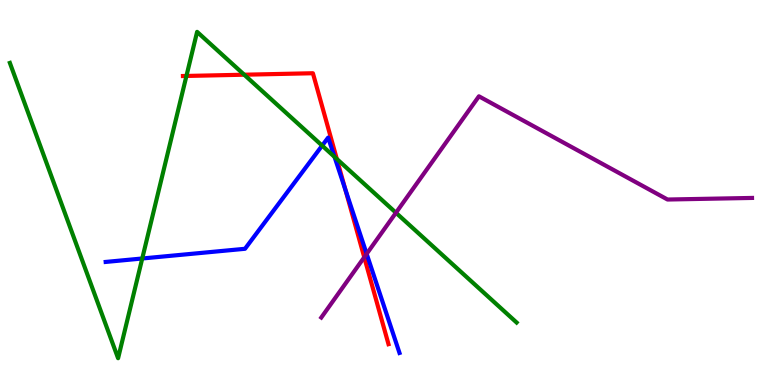[{'lines': ['blue', 'red'], 'intersections': [{'x': 4.46, 'y': 5.07}]}, {'lines': ['green', 'red'], 'intersections': [{'x': 2.41, 'y': 8.03}, {'x': 3.15, 'y': 8.06}, {'x': 4.35, 'y': 5.87}]}, {'lines': ['purple', 'red'], 'intersections': [{'x': 4.7, 'y': 3.32}]}, {'lines': ['blue', 'green'], 'intersections': [{'x': 1.84, 'y': 3.29}, {'x': 4.16, 'y': 6.22}, {'x': 4.32, 'y': 5.93}]}, {'lines': ['blue', 'purple'], 'intersections': [{'x': 4.73, 'y': 3.41}]}, {'lines': ['green', 'purple'], 'intersections': [{'x': 5.11, 'y': 4.47}]}]